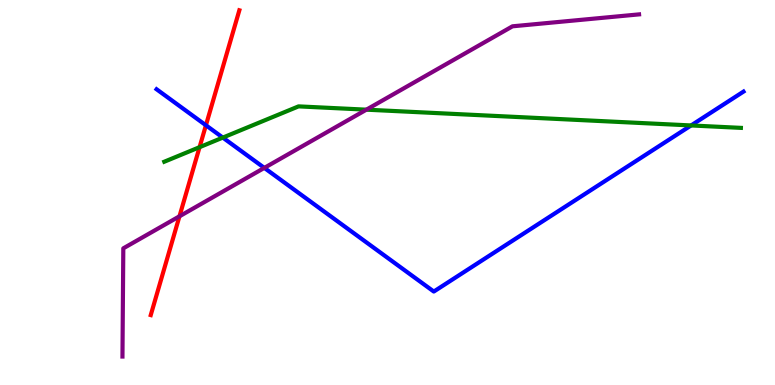[{'lines': ['blue', 'red'], 'intersections': [{'x': 2.66, 'y': 6.75}]}, {'lines': ['green', 'red'], 'intersections': [{'x': 2.57, 'y': 6.18}]}, {'lines': ['purple', 'red'], 'intersections': [{'x': 2.32, 'y': 4.38}]}, {'lines': ['blue', 'green'], 'intersections': [{'x': 2.88, 'y': 6.43}, {'x': 8.92, 'y': 6.74}]}, {'lines': ['blue', 'purple'], 'intersections': [{'x': 3.41, 'y': 5.64}]}, {'lines': ['green', 'purple'], 'intersections': [{'x': 4.73, 'y': 7.15}]}]